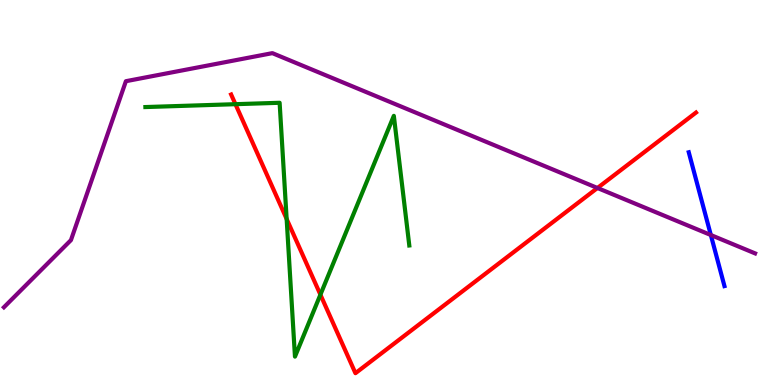[{'lines': ['blue', 'red'], 'intersections': []}, {'lines': ['green', 'red'], 'intersections': [{'x': 3.04, 'y': 7.29}, {'x': 3.7, 'y': 4.31}, {'x': 4.13, 'y': 2.35}]}, {'lines': ['purple', 'red'], 'intersections': [{'x': 7.71, 'y': 5.12}]}, {'lines': ['blue', 'green'], 'intersections': []}, {'lines': ['blue', 'purple'], 'intersections': [{'x': 9.17, 'y': 3.9}]}, {'lines': ['green', 'purple'], 'intersections': []}]